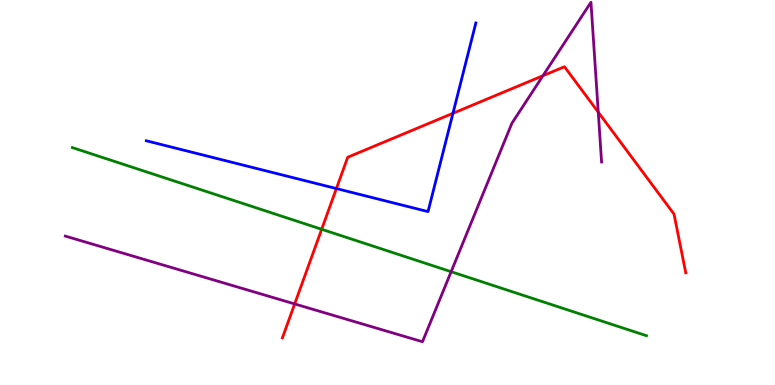[{'lines': ['blue', 'red'], 'intersections': [{'x': 4.34, 'y': 5.1}, {'x': 5.84, 'y': 7.06}]}, {'lines': ['green', 'red'], 'intersections': [{'x': 4.15, 'y': 4.04}]}, {'lines': ['purple', 'red'], 'intersections': [{'x': 3.8, 'y': 2.11}, {'x': 7.01, 'y': 8.03}, {'x': 7.72, 'y': 7.09}]}, {'lines': ['blue', 'green'], 'intersections': []}, {'lines': ['blue', 'purple'], 'intersections': []}, {'lines': ['green', 'purple'], 'intersections': [{'x': 5.82, 'y': 2.94}]}]